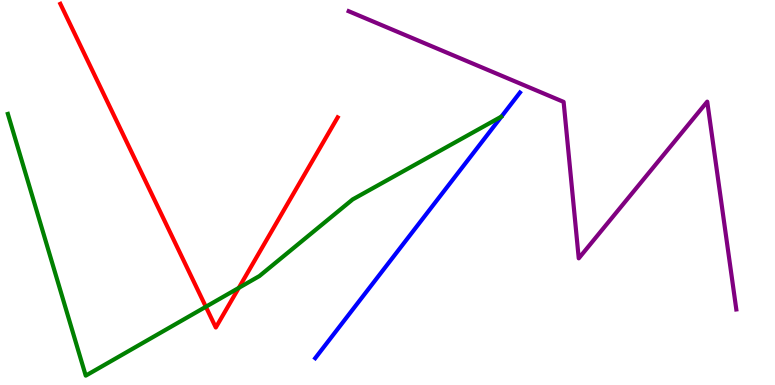[{'lines': ['blue', 'red'], 'intersections': []}, {'lines': ['green', 'red'], 'intersections': [{'x': 2.66, 'y': 2.03}, {'x': 3.08, 'y': 2.52}]}, {'lines': ['purple', 'red'], 'intersections': []}, {'lines': ['blue', 'green'], 'intersections': []}, {'lines': ['blue', 'purple'], 'intersections': []}, {'lines': ['green', 'purple'], 'intersections': []}]